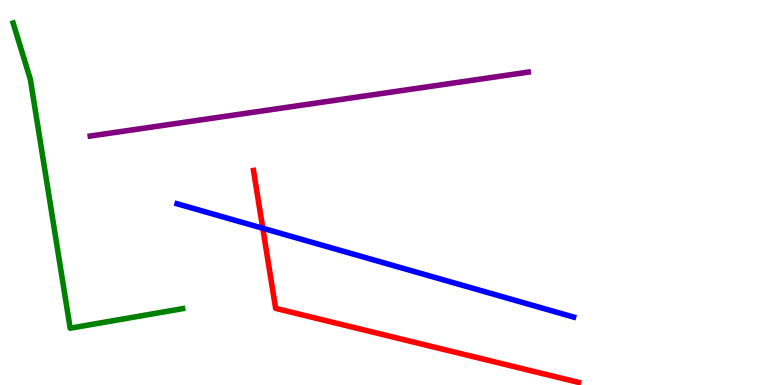[{'lines': ['blue', 'red'], 'intersections': [{'x': 3.39, 'y': 4.07}]}, {'lines': ['green', 'red'], 'intersections': []}, {'lines': ['purple', 'red'], 'intersections': []}, {'lines': ['blue', 'green'], 'intersections': []}, {'lines': ['blue', 'purple'], 'intersections': []}, {'lines': ['green', 'purple'], 'intersections': []}]